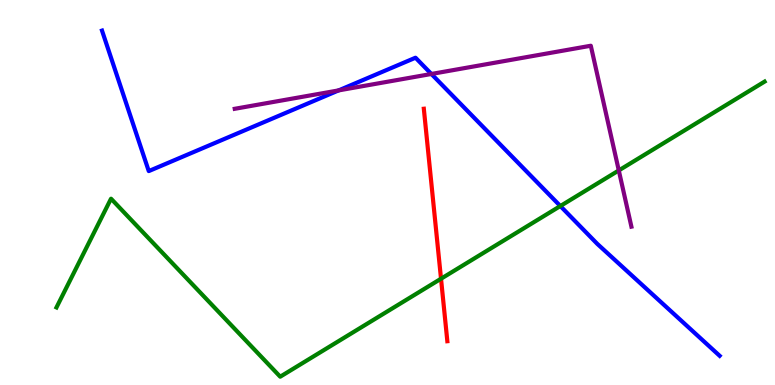[{'lines': ['blue', 'red'], 'intersections': []}, {'lines': ['green', 'red'], 'intersections': [{'x': 5.69, 'y': 2.76}]}, {'lines': ['purple', 'red'], 'intersections': []}, {'lines': ['blue', 'green'], 'intersections': [{'x': 7.23, 'y': 4.65}]}, {'lines': ['blue', 'purple'], 'intersections': [{'x': 4.37, 'y': 7.65}, {'x': 5.57, 'y': 8.08}]}, {'lines': ['green', 'purple'], 'intersections': [{'x': 7.98, 'y': 5.57}]}]